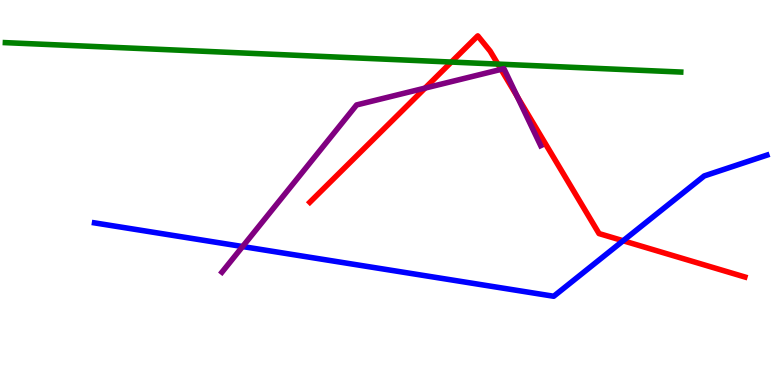[{'lines': ['blue', 'red'], 'intersections': [{'x': 8.04, 'y': 3.75}]}, {'lines': ['green', 'red'], 'intersections': [{'x': 5.82, 'y': 8.39}, {'x': 6.42, 'y': 8.34}]}, {'lines': ['purple', 'red'], 'intersections': [{'x': 5.48, 'y': 7.71}, {'x': 6.47, 'y': 8.2}, {'x': 6.67, 'y': 7.49}]}, {'lines': ['blue', 'green'], 'intersections': []}, {'lines': ['blue', 'purple'], 'intersections': [{'x': 3.13, 'y': 3.6}]}, {'lines': ['green', 'purple'], 'intersections': []}]